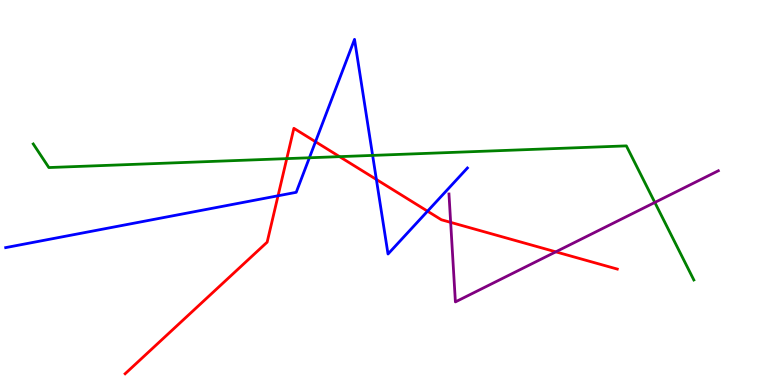[{'lines': ['blue', 'red'], 'intersections': [{'x': 3.59, 'y': 4.91}, {'x': 4.07, 'y': 6.32}, {'x': 4.86, 'y': 5.34}, {'x': 5.52, 'y': 4.51}]}, {'lines': ['green', 'red'], 'intersections': [{'x': 3.7, 'y': 5.88}, {'x': 4.38, 'y': 5.93}]}, {'lines': ['purple', 'red'], 'intersections': [{'x': 5.81, 'y': 4.22}, {'x': 7.17, 'y': 3.46}]}, {'lines': ['blue', 'green'], 'intersections': [{'x': 3.99, 'y': 5.9}, {'x': 4.81, 'y': 5.96}]}, {'lines': ['blue', 'purple'], 'intersections': []}, {'lines': ['green', 'purple'], 'intersections': [{'x': 8.45, 'y': 4.74}]}]